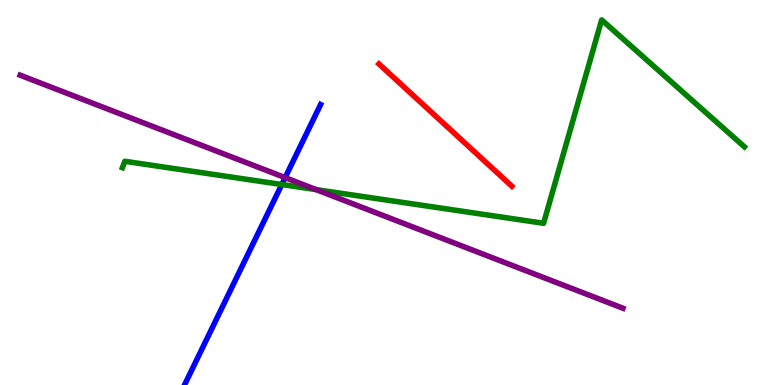[{'lines': ['blue', 'red'], 'intersections': []}, {'lines': ['green', 'red'], 'intersections': []}, {'lines': ['purple', 'red'], 'intersections': []}, {'lines': ['blue', 'green'], 'intersections': [{'x': 3.64, 'y': 5.21}]}, {'lines': ['blue', 'purple'], 'intersections': [{'x': 3.68, 'y': 5.39}]}, {'lines': ['green', 'purple'], 'intersections': [{'x': 4.08, 'y': 5.07}]}]